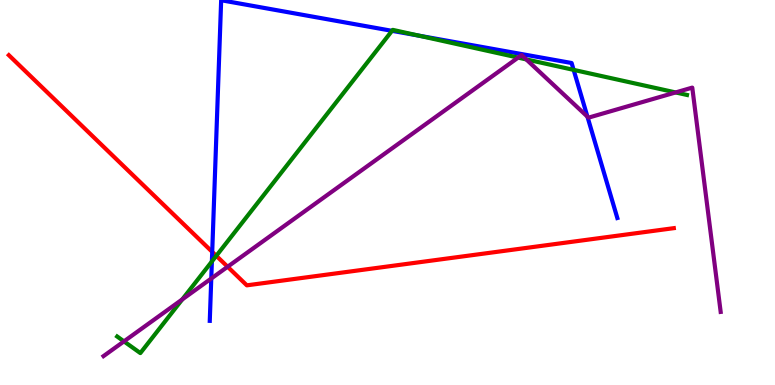[{'lines': ['blue', 'red'], 'intersections': [{'x': 2.74, 'y': 3.46}]}, {'lines': ['green', 'red'], 'intersections': [{'x': 2.79, 'y': 3.36}]}, {'lines': ['purple', 'red'], 'intersections': [{'x': 2.94, 'y': 3.07}]}, {'lines': ['blue', 'green'], 'intersections': [{'x': 2.73, 'y': 3.21}, {'x': 5.06, 'y': 9.2}, {'x': 5.41, 'y': 9.07}, {'x': 7.4, 'y': 8.18}]}, {'lines': ['blue', 'purple'], 'intersections': [{'x': 2.73, 'y': 2.77}, {'x': 7.58, 'y': 6.97}]}, {'lines': ['green', 'purple'], 'intersections': [{'x': 1.6, 'y': 1.13}, {'x': 2.35, 'y': 2.22}, {'x': 6.69, 'y': 8.5}, {'x': 6.79, 'y': 8.46}, {'x': 8.72, 'y': 7.6}]}]